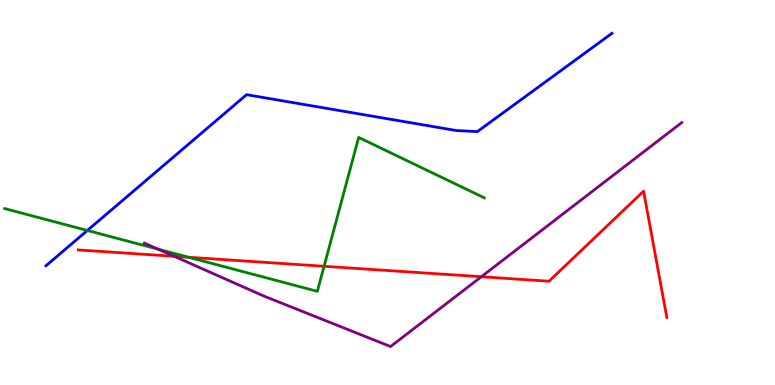[{'lines': ['blue', 'red'], 'intersections': []}, {'lines': ['green', 'red'], 'intersections': [{'x': 2.43, 'y': 3.32}, {'x': 4.18, 'y': 3.08}]}, {'lines': ['purple', 'red'], 'intersections': [{'x': 2.25, 'y': 3.34}, {'x': 6.21, 'y': 2.81}]}, {'lines': ['blue', 'green'], 'intersections': [{'x': 1.13, 'y': 4.01}]}, {'lines': ['blue', 'purple'], 'intersections': []}, {'lines': ['green', 'purple'], 'intersections': [{'x': 2.04, 'y': 3.53}]}]